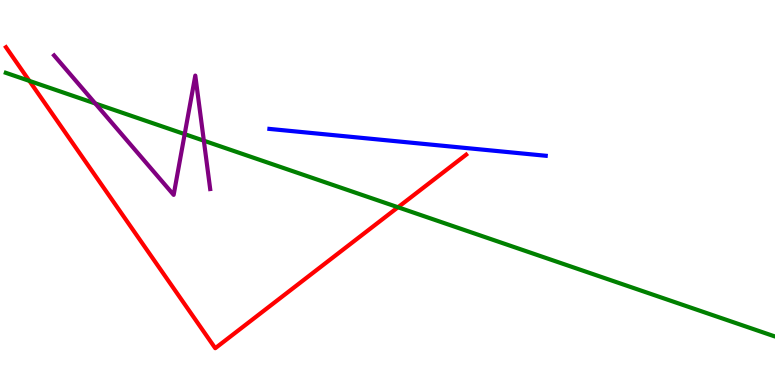[{'lines': ['blue', 'red'], 'intersections': []}, {'lines': ['green', 'red'], 'intersections': [{'x': 0.379, 'y': 7.9}, {'x': 5.14, 'y': 4.62}]}, {'lines': ['purple', 'red'], 'intersections': []}, {'lines': ['blue', 'green'], 'intersections': []}, {'lines': ['blue', 'purple'], 'intersections': []}, {'lines': ['green', 'purple'], 'intersections': [{'x': 1.23, 'y': 7.31}, {'x': 2.38, 'y': 6.52}, {'x': 2.63, 'y': 6.35}]}]